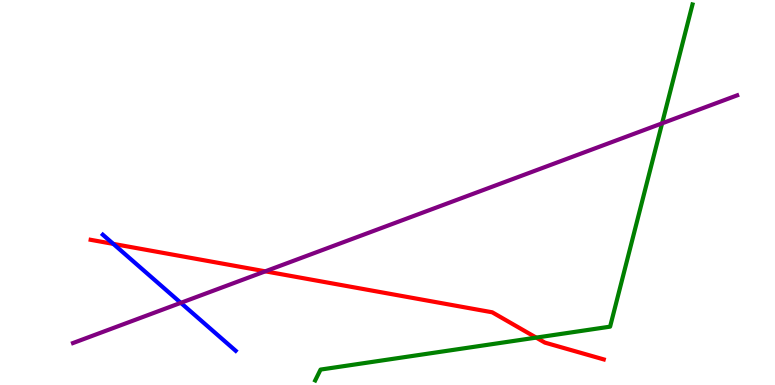[{'lines': ['blue', 'red'], 'intersections': [{'x': 1.46, 'y': 3.67}]}, {'lines': ['green', 'red'], 'intersections': [{'x': 6.92, 'y': 1.23}]}, {'lines': ['purple', 'red'], 'intersections': [{'x': 3.42, 'y': 2.95}]}, {'lines': ['blue', 'green'], 'intersections': []}, {'lines': ['blue', 'purple'], 'intersections': [{'x': 2.33, 'y': 2.13}]}, {'lines': ['green', 'purple'], 'intersections': [{'x': 8.54, 'y': 6.8}]}]